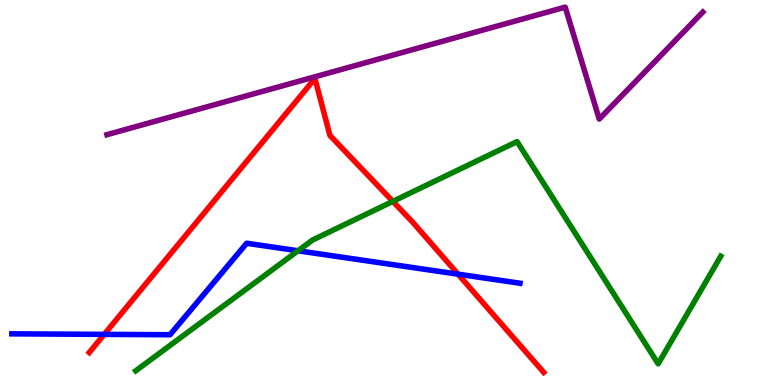[{'lines': ['blue', 'red'], 'intersections': [{'x': 1.34, 'y': 1.32}, {'x': 5.91, 'y': 2.88}]}, {'lines': ['green', 'red'], 'intersections': [{'x': 5.07, 'y': 4.77}]}, {'lines': ['purple', 'red'], 'intersections': []}, {'lines': ['blue', 'green'], 'intersections': [{'x': 3.85, 'y': 3.49}]}, {'lines': ['blue', 'purple'], 'intersections': []}, {'lines': ['green', 'purple'], 'intersections': []}]